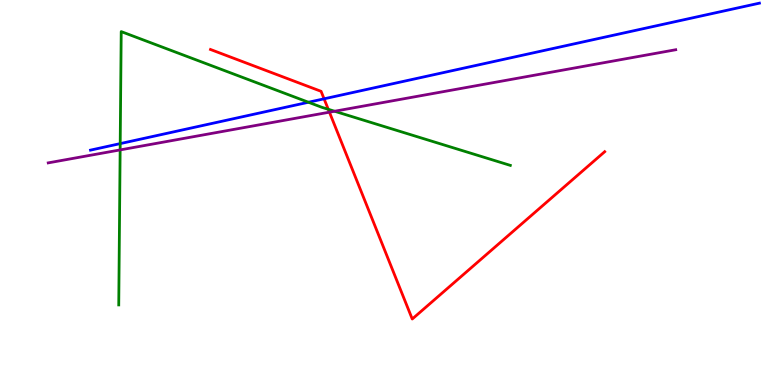[{'lines': ['blue', 'red'], 'intersections': [{'x': 4.18, 'y': 7.43}]}, {'lines': ['green', 'red'], 'intersections': [{'x': 4.24, 'y': 7.16}]}, {'lines': ['purple', 'red'], 'intersections': [{'x': 4.25, 'y': 7.09}]}, {'lines': ['blue', 'green'], 'intersections': [{'x': 1.55, 'y': 6.27}, {'x': 3.98, 'y': 7.34}]}, {'lines': ['blue', 'purple'], 'intersections': []}, {'lines': ['green', 'purple'], 'intersections': [{'x': 1.55, 'y': 6.11}, {'x': 4.32, 'y': 7.11}]}]